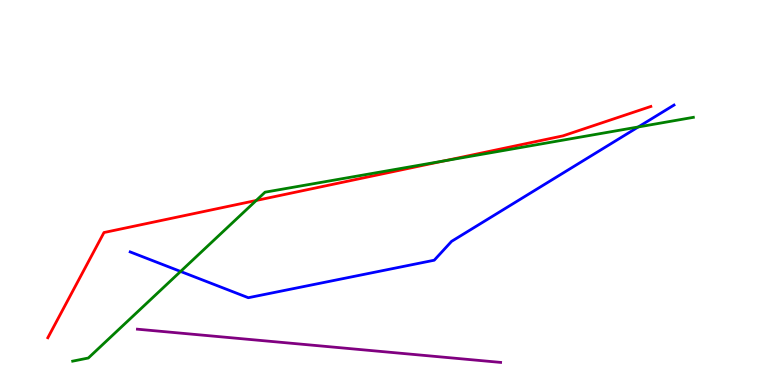[{'lines': ['blue', 'red'], 'intersections': []}, {'lines': ['green', 'red'], 'intersections': [{'x': 3.31, 'y': 4.79}, {'x': 5.73, 'y': 5.82}]}, {'lines': ['purple', 'red'], 'intersections': []}, {'lines': ['blue', 'green'], 'intersections': [{'x': 2.33, 'y': 2.95}, {'x': 8.24, 'y': 6.7}]}, {'lines': ['blue', 'purple'], 'intersections': []}, {'lines': ['green', 'purple'], 'intersections': []}]